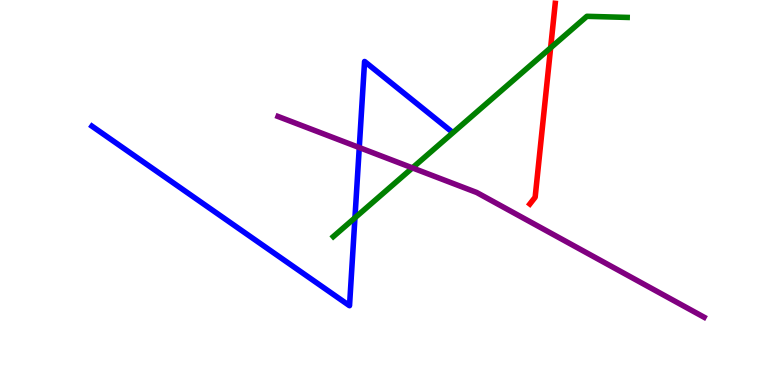[{'lines': ['blue', 'red'], 'intersections': []}, {'lines': ['green', 'red'], 'intersections': [{'x': 7.1, 'y': 8.76}]}, {'lines': ['purple', 'red'], 'intersections': []}, {'lines': ['blue', 'green'], 'intersections': [{'x': 4.58, 'y': 4.34}]}, {'lines': ['blue', 'purple'], 'intersections': [{'x': 4.64, 'y': 6.17}]}, {'lines': ['green', 'purple'], 'intersections': [{'x': 5.32, 'y': 5.64}]}]